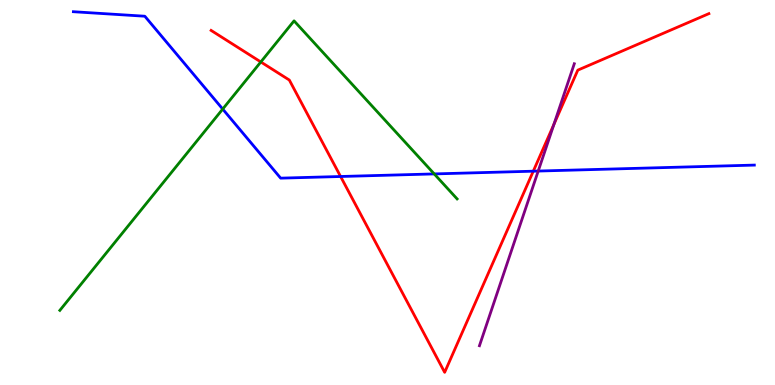[{'lines': ['blue', 'red'], 'intersections': [{'x': 4.39, 'y': 5.42}, {'x': 6.88, 'y': 5.55}]}, {'lines': ['green', 'red'], 'intersections': [{'x': 3.37, 'y': 8.39}]}, {'lines': ['purple', 'red'], 'intersections': [{'x': 7.15, 'y': 6.77}]}, {'lines': ['blue', 'green'], 'intersections': [{'x': 2.87, 'y': 7.17}, {'x': 5.6, 'y': 5.48}]}, {'lines': ['blue', 'purple'], 'intersections': [{'x': 6.94, 'y': 5.56}]}, {'lines': ['green', 'purple'], 'intersections': []}]